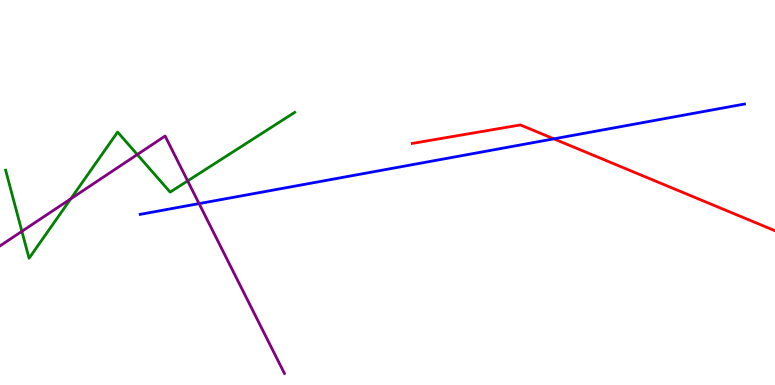[{'lines': ['blue', 'red'], 'intersections': [{'x': 7.15, 'y': 6.39}]}, {'lines': ['green', 'red'], 'intersections': []}, {'lines': ['purple', 'red'], 'intersections': []}, {'lines': ['blue', 'green'], 'intersections': []}, {'lines': ['blue', 'purple'], 'intersections': [{'x': 2.57, 'y': 4.71}]}, {'lines': ['green', 'purple'], 'intersections': [{'x': 0.282, 'y': 3.99}, {'x': 0.913, 'y': 4.84}, {'x': 1.77, 'y': 5.99}, {'x': 2.42, 'y': 5.3}]}]